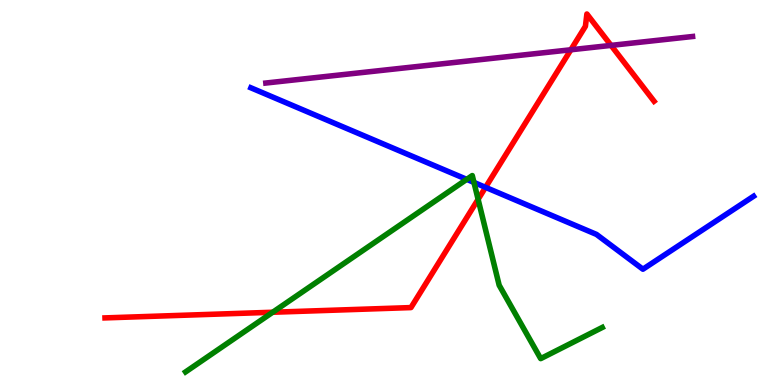[{'lines': ['blue', 'red'], 'intersections': [{'x': 6.26, 'y': 5.13}]}, {'lines': ['green', 'red'], 'intersections': [{'x': 3.52, 'y': 1.89}, {'x': 6.17, 'y': 4.82}]}, {'lines': ['purple', 'red'], 'intersections': [{'x': 7.37, 'y': 8.71}, {'x': 7.88, 'y': 8.82}]}, {'lines': ['blue', 'green'], 'intersections': [{'x': 6.02, 'y': 5.34}, {'x': 6.12, 'y': 5.26}]}, {'lines': ['blue', 'purple'], 'intersections': []}, {'lines': ['green', 'purple'], 'intersections': []}]